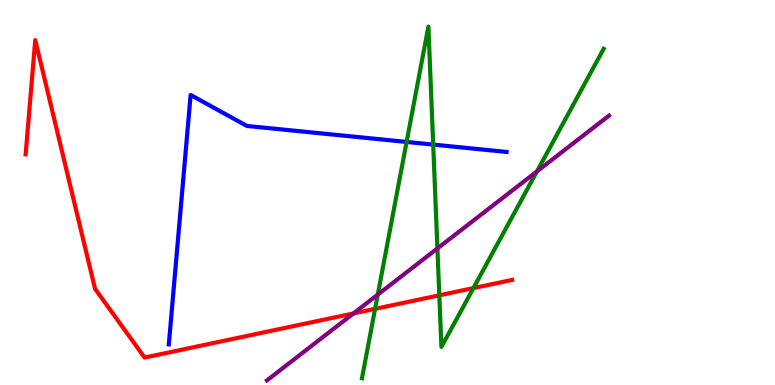[{'lines': ['blue', 'red'], 'intersections': []}, {'lines': ['green', 'red'], 'intersections': [{'x': 4.84, 'y': 1.98}, {'x': 5.67, 'y': 2.33}, {'x': 6.11, 'y': 2.52}]}, {'lines': ['purple', 'red'], 'intersections': [{'x': 4.56, 'y': 1.86}]}, {'lines': ['blue', 'green'], 'intersections': [{'x': 5.25, 'y': 6.31}, {'x': 5.59, 'y': 6.24}]}, {'lines': ['blue', 'purple'], 'intersections': []}, {'lines': ['green', 'purple'], 'intersections': [{'x': 4.87, 'y': 2.35}, {'x': 5.64, 'y': 3.55}, {'x': 6.93, 'y': 5.55}]}]